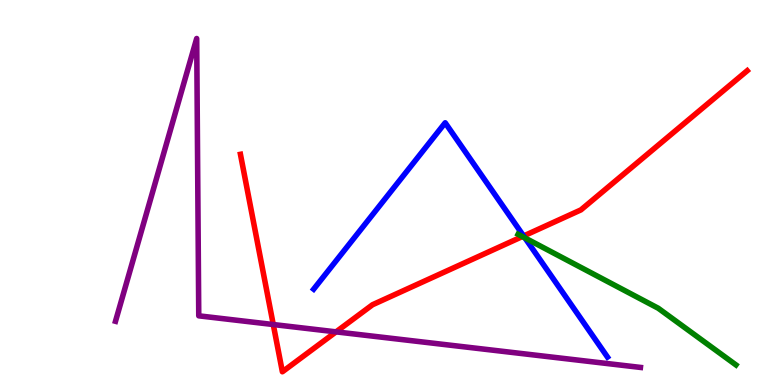[{'lines': ['blue', 'red'], 'intersections': [{'x': 6.76, 'y': 3.87}]}, {'lines': ['green', 'red'], 'intersections': [{'x': 6.74, 'y': 3.86}]}, {'lines': ['purple', 'red'], 'intersections': [{'x': 3.53, 'y': 1.57}, {'x': 4.34, 'y': 1.38}]}, {'lines': ['blue', 'green'], 'intersections': [{'x': 6.77, 'y': 3.82}]}, {'lines': ['blue', 'purple'], 'intersections': []}, {'lines': ['green', 'purple'], 'intersections': []}]